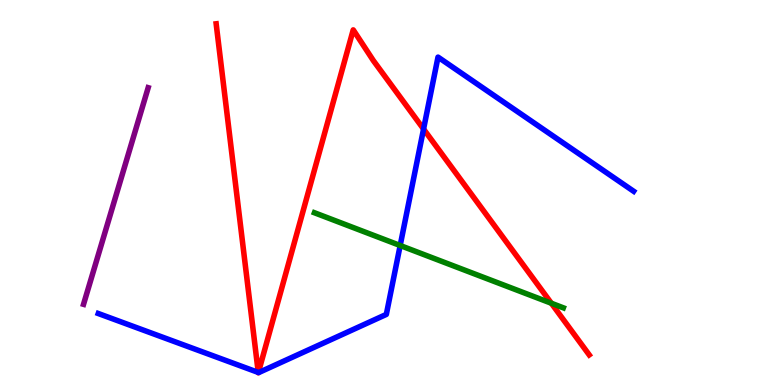[{'lines': ['blue', 'red'], 'intersections': [{'x': 3.33, 'y': 0.326}, {'x': 3.33, 'y': 0.325}, {'x': 5.47, 'y': 6.65}]}, {'lines': ['green', 'red'], 'intersections': [{'x': 7.11, 'y': 2.12}]}, {'lines': ['purple', 'red'], 'intersections': []}, {'lines': ['blue', 'green'], 'intersections': [{'x': 5.16, 'y': 3.62}]}, {'lines': ['blue', 'purple'], 'intersections': []}, {'lines': ['green', 'purple'], 'intersections': []}]